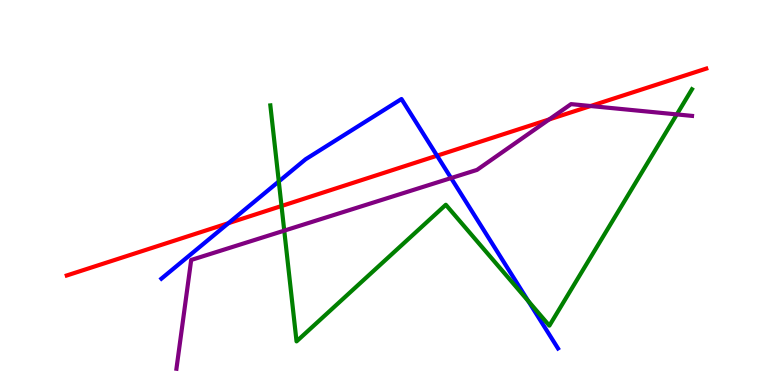[{'lines': ['blue', 'red'], 'intersections': [{'x': 2.95, 'y': 4.2}, {'x': 5.64, 'y': 5.96}]}, {'lines': ['green', 'red'], 'intersections': [{'x': 3.63, 'y': 4.65}]}, {'lines': ['purple', 'red'], 'intersections': [{'x': 7.09, 'y': 6.9}, {'x': 7.62, 'y': 7.25}]}, {'lines': ['blue', 'green'], 'intersections': [{'x': 3.6, 'y': 5.29}, {'x': 6.82, 'y': 2.18}]}, {'lines': ['blue', 'purple'], 'intersections': [{'x': 5.82, 'y': 5.38}]}, {'lines': ['green', 'purple'], 'intersections': [{'x': 3.67, 'y': 4.01}, {'x': 8.73, 'y': 7.03}]}]